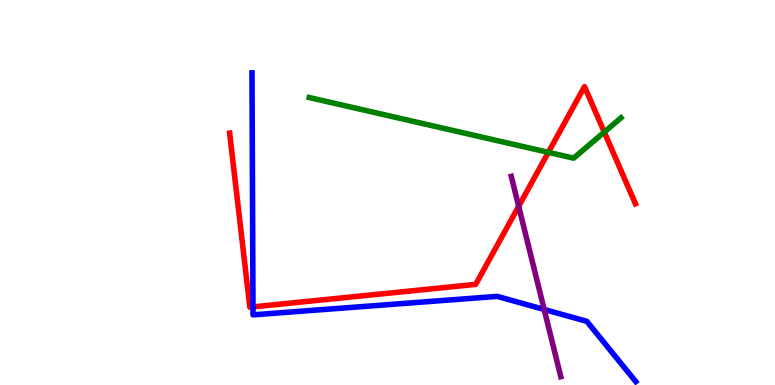[{'lines': ['blue', 'red'], 'intersections': [{'x': 3.26, 'y': 2.03}]}, {'lines': ['green', 'red'], 'intersections': [{'x': 7.08, 'y': 6.04}, {'x': 7.8, 'y': 6.57}]}, {'lines': ['purple', 'red'], 'intersections': [{'x': 6.69, 'y': 4.64}]}, {'lines': ['blue', 'green'], 'intersections': []}, {'lines': ['blue', 'purple'], 'intersections': [{'x': 7.02, 'y': 1.96}]}, {'lines': ['green', 'purple'], 'intersections': []}]